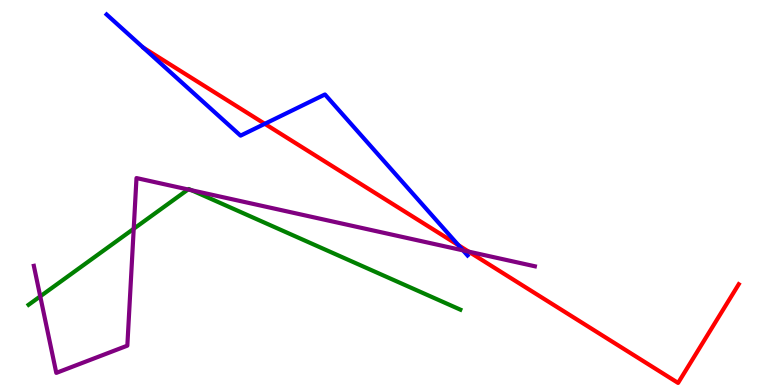[{'lines': ['blue', 'red'], 'intersections': [{'x': 3.42, 'y': 6.78}, {'x': 5.92, 'y': 3.63}]}, {'lines': ['green', 'red'], 'intersections': []}, {'lines': ['purple', 'red'], 'intersections': [{'x': 6.05, 'y': 3.46}]}, {'lines': ['blue', 'green'], 'intersections': []}, {'lines': ['blue', 'purple'], 'intersections': [{'x': 5.97, 'y': 3.5}]}, {'lines': ['green', 'purple'], 'intersections': [{'x': 0.519, 'y': 2.3}, {'x': 1.73, 'y': 4.06}, {'x': 2.43, 'y': 5.08}, {'x': 2.47, 'y': 5.06}]}]